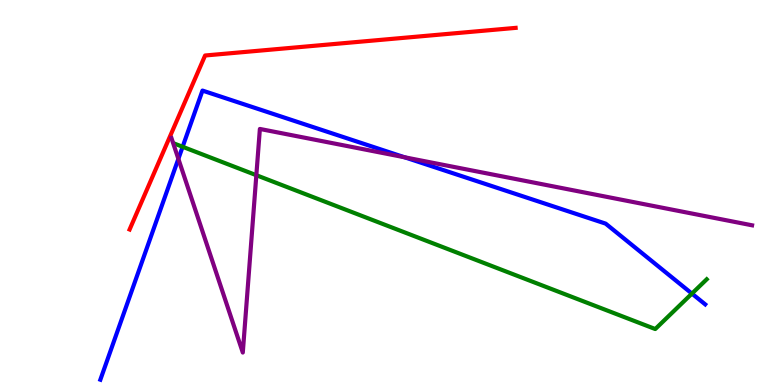[{'lines': ['blue', 'red'], 'intersections': []}, {'lines': ['green', 'red'], 'intersections': []}, {'lines': ['purple', 'red'], 'intersections': []}, {'lines': ['blue', 'green'], 'intersections': [{'x': 2.36, 'y': 6.19}, {'x': 8.93, 'y': 2.37}]}, {'lines': ['blue', 'purple'], 'intersections': [{'x': 2.3, 'y': 5.87}, {'x': 5.22, 'y': 5.91}]}, {'lines': ['green', 'purple'], 'intersections': [{'x': 3.31, 'y': 5.45}]}]